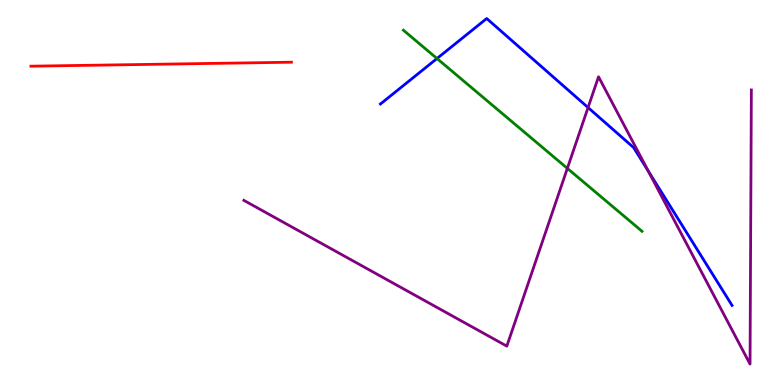[{'lines': ['blue', 'red'], 'intersections': []}, {'lines': ['green', 'red'], 'intersections': []}, {'lines': ['purple', 'red'], 'intersections': []}, {'lines': ['blue', 'green'], 'intersections': [{'x': 5.64, 'y': 8.48}]}, {'lines': ['blue', 'purple'], 'intersections': [{'x': 7.59, 'y': 7.21}, {'x': 8.36, 'y': 5.56}]}, {'lines': ['green', 'purple'], 'intersections': [{'x': 7.32, 'y': 5.63}]}]